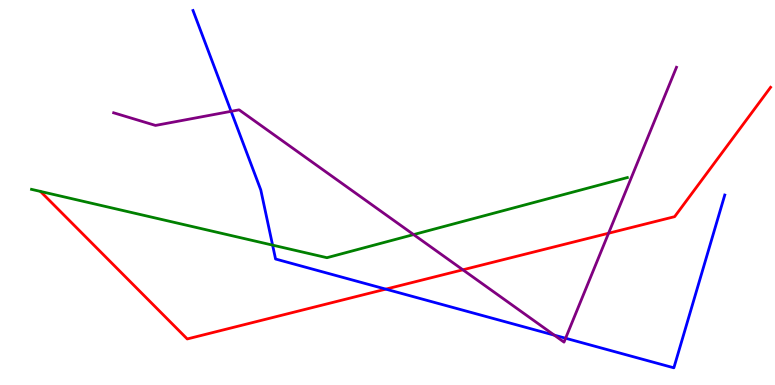[{'lines': ['blue', 'red'], 'intersections': [{'x': 4.98, 'y': 2.49}]}, {'lines': ['green', 'red'], 'intersections': []}, {'lines': ['purple', 'red'], 'intersections': [{'x': 5.97, 'y': 2.99}, {'x': 7.85, 'y': 3.94}]}, {'lines': ['blue', 'green'], 'intersections': [{'x': 3.52, 'y': 3.63}]}, {'lines': ['blue', 'purple'], 'intersections': [{'x': 2.98, 'y': 7.11}, {'x': 7.15, 'y': 1.29}, {'x': 7.3, 'y': 1.21}]}, {'lines': ['green', 'purple'], 'intersections': [{'x': 5.34, 'y': 3.91}]}]